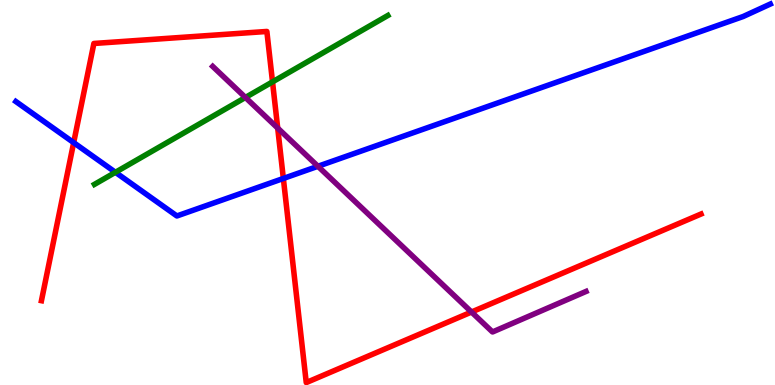[{'lines': ['blue', 'red'], 'intersections': [{'x': 0.951, 'y': 6.3}, {'x': 3.66, 'y': 5.36}]}, {'lines': ['green', 'red'], 'intersections': [{'x': 3.52, 'y': 7.87}]}, {'lines': ['purple', 'red'], 'intersections': [{'x': 3.58, 'y': 6.67}, {'x': 6.08, 'y': 1.9}]}, {'lines': ['blue', 'green'], 'intersections': [{'x': 1.49, 'y': 5.52}]}, {'lines': ['blue', 'purple'], 'intersections': [{'x': 4.1, 'y': 5.68}]}, {'lines': ['green', 'purple'], 'intersections': [{'x': 3.17, 'y': 7.47}]}]